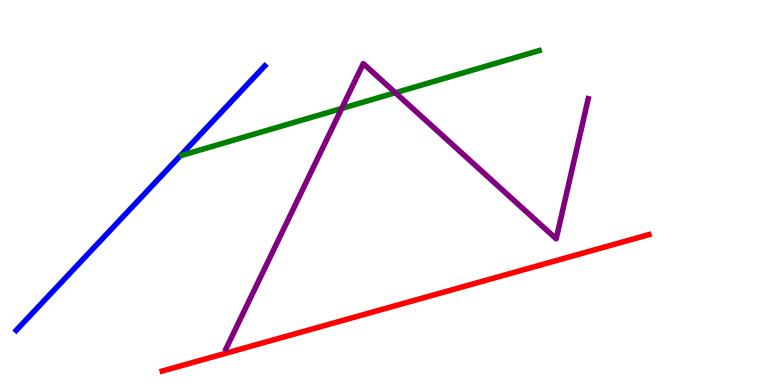[{'lines': ['blue', 'red'], 'intersections': []}, {'lines': ['green', 'red'], 'intersections': []}, {'lines': ['purple', 'red'], 'intersections': []}, {'lines': ['blue', 'green'], 'intersections': []}, {'lines': ['blue', 'purple'], 'intersections': []}, {'lines': ['green', 'purple'], 'intersections': [{'x': 4.41, 'y': 7.18}, {'x': 5.1, 'y': 7.59}]}]